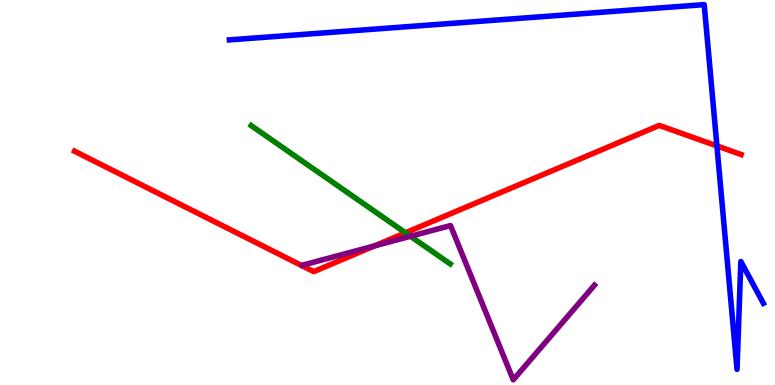[{'lines': ['blue', 'red'], 'intersections': [{'x': 9.25, 'y': 6.21}]}, {'lines': ['green', 'red'], 'intersections': [{'x': 5.23, 'y': 3.95}]}, {'lines': ['purple', 'red'], 'intersections': [{'x': 4.83, 'y': 3.61}]}, {'lines': ['blue', 'green'], 'intersections': []}, {'lines': ['blue', 'purple'], 'intersections': []}, {'lines': ['green', 'purple'], 'intersections': [{'x': 5.3, 'y': 3.86}]}]